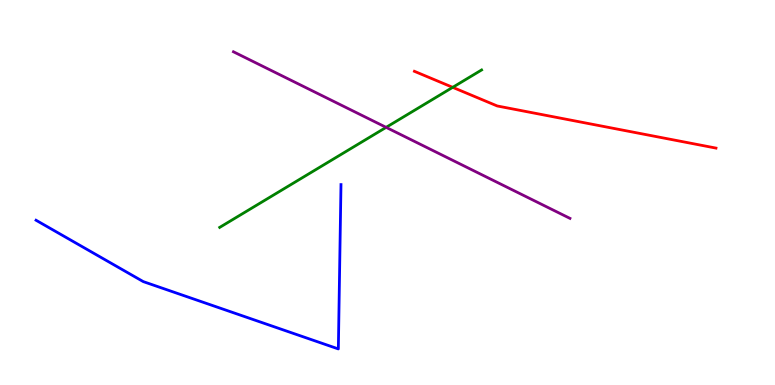[{'lines': ['blue', 'red'], 'intersections': []}, {'lines': ['green', 'red'], 'intersections': [{'x': 5.84, 'y': 7.73}]}, {'lines': ['purple', 'red'], 'intersections': []}, {'lines': ['blue', 'green'], 'intersections': []}, {'lines': ['blue', 'purple'], 'intersections': []}, {'lines': ['green', 'purple'], 'intersections': [{'x': 4.98, 'y': 6.69}]}]